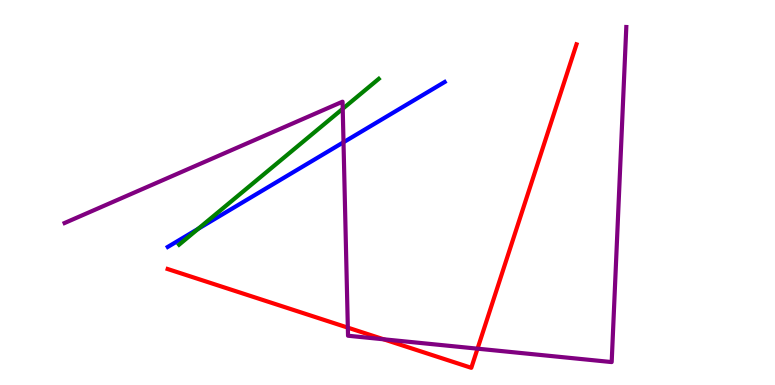[{'lines': ['blue', 'red'], 'intersections': []}, {'lines': ['green', 'red'], 'intersections': []}, {'lines': ['purple', 'red'], 'intersections': [{'x': 4.49, 'y': 1.49}, {'x': 4.95, 'y': 1.19}, {'x': 6.16, 'y': 0.944}]}, {'lines': ['blue', 'green'], 'intersections': [{'x': 2.56, 'y': 4.06}]}, {'lines': ['blue', 'purple'], 'intersections': [{'x': 4.43, 'y': 6.31}]}, {'lines': ['green', 'purple'], 'intersections': [{'x': 4.42, 'y': 7.17}]}]